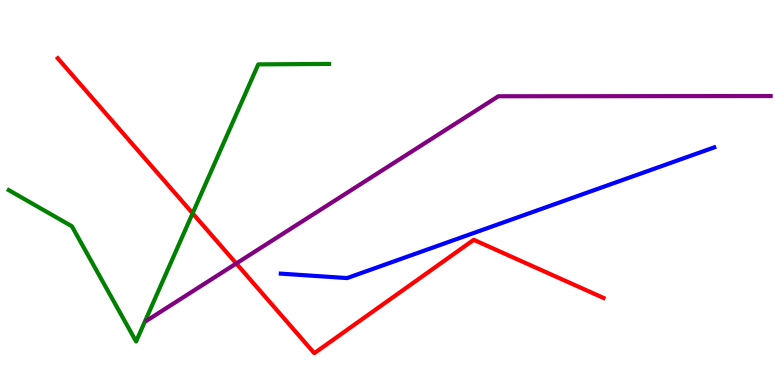[{'lines': ['blue', 'red'], 'intersections': []}, {'lines': ['green', 'red'], 'intersections': [{'x': 2.49, 'y': 4.46}]}, {'lines': ['purple', 'red'], 'intersections': [{'x': 3.05, 'y': 3.16}]}, {'lines': ['blue', 'green'], 'intersections': []}, {'lines': ['blue', 'purple'], 'intersections': []}, {'lines': ['green', 'purple'], 'intersections': []}]